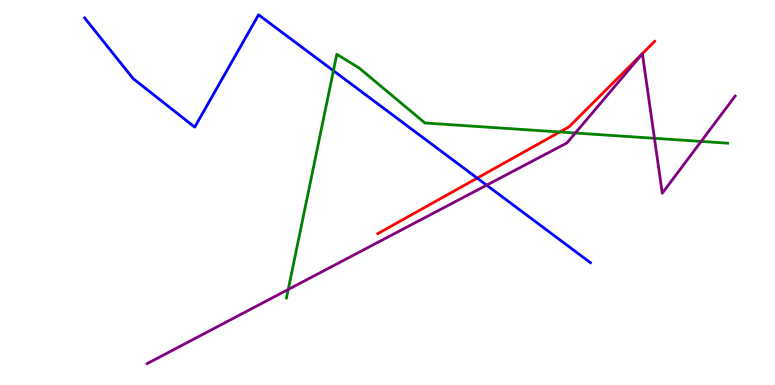[{'lines': ['blue', 'red'], 'intersections': [{'x': 6.16, 'y': 5.37}]}, {'lines': ['green', 'red'], 'intersections': [{'x': 7.22, 'y': 6.57}]}, {'lines': ['purple', 'red'], 'intersections': []}, {'lines': ['blue', 'green'], 'intersections': [{'x': 4.3, 'y': 8.16}]}, {'lines': ['blue', 'purple'], 'intersections': [{'x': 6.28, 'y': 5.19}]}, {'lines': ['green', 'purple'], 'intersections': [{'x': 3.72, 'y': 2.48}, {'x': 7.42, 'y': 6.55}, {'x': 8.44, 'y': 6.41}, {'x': 9.05, 'y': 6.33}]}]